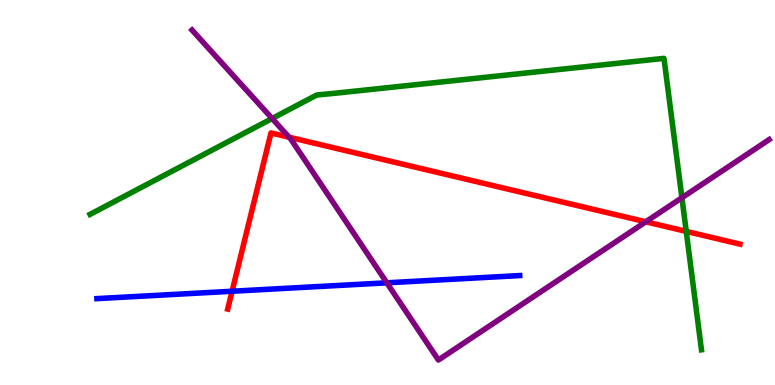[{'lines': ['blue', 'red'], 'intersections': [{'x': 2.99, 'y': 2.44}]}, {'lines': ['green', 'red'], 'intersections': [{'x': 8.85, 'y': 3.99}]}, {'lines': ['purple', 'red'], 'intersections': [{'x': 3.73, 'y': 6.44}, {'x': 8.33, 'y': 4.24}]}, {'lines': ['blue', 'green'], 'intersections': []}, {'lines': ['blue', 'purple'], 'intersections': [{'x': 4.99, 'y': 2.65}]}, {'lines': ['green', 'purple'], 'intersections': [{'x': 3.51, 'y': 6.92}, {'x': 8.8, 'y': 4.86}]}]